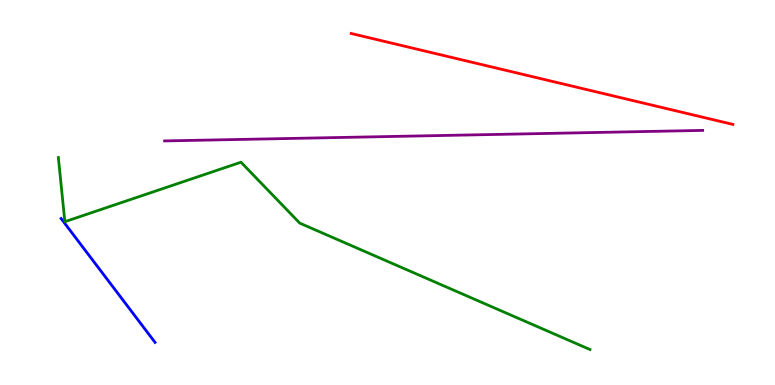[{'lines': ['blue', 'red'], 'intersections': []}, {'lines': ['green', 'red'], 'intersections': []}, {'lines': ['purple', 'red'], 'intersections': []}, {'lines': ['blue', 'green'], 'intersections': []}, {'lines': ['blue', 'purple'], 'intersections': []}, {'lines': ['green', 'purple'], 'intersections': []}]